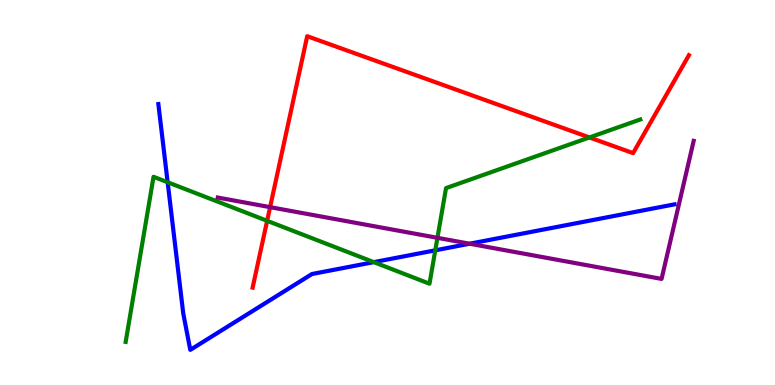[{'lines': ['blue', 'red'], 'intersections': []}, {'lines': ['green', 'red'], 'intersections': [{'x': 3.45, 'y': 4.26}, {'x': 7.61, 'y': 6.43}]}, {'lines': ['purple', 'red'], 'intersections': [{'x': 3.49, 'y': 4.62}]}, {'lines': ['blue', 'green'], 'intersections': [{'x': 2.16, 'y': 5.27}, {'x': 4.82, 'y': 3.19}, {'x': 5.62, 'y': 3.5}]}, {'lines': ['blue', 'purple'], 'intersections': [{'x': 6.06, 'y': 3.67}]}, {'lines': ['green', 'purple'], 'intersections': [{'x': 5.64, 'y': 3.82}]}]